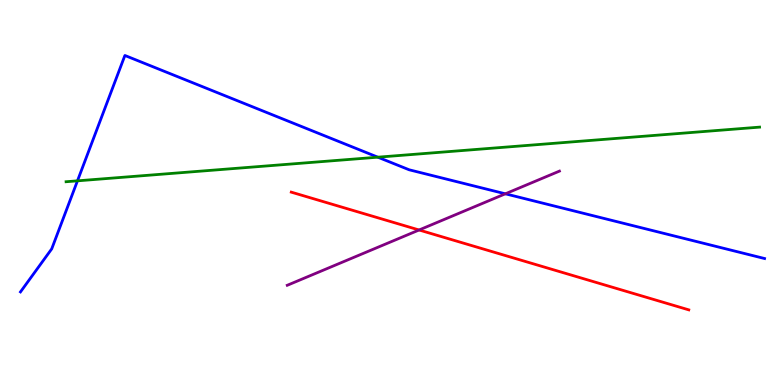[{'lines': ['blue', 'red'], 'intersections': []}, {'lines': ['green', 'red'], 'intersections': []}, {'lines': ['purple', 'red'], 'intersections': [{'x': 5.41, 'y': 4.03}]}, {'lines': ['blue', 'green'], 'intersections': [{'x': 1.0, 'y': 5.3}, {'x': 4.88, 'y': 5.92}]}, {'lines': ['blue', 'purple'], 'intersections': [{'x': 6.52, 'y': 4.97}]}, {'lines': ['green', 'purple'], 'intersections': []}]